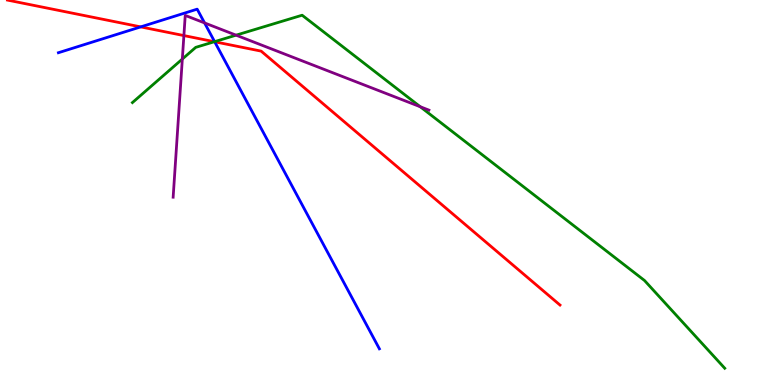[{'lines': ['blue', 'red'], 'intersections': [{'x': 1.82, 'y': 9.3}, {'x': 2.77, 'y': 8.91}]}, {'lines': ['green', 'red'], 'intersections': [{'x': 2.77, 'y': 8.92}]}, {'lines': ['purple', 'red'], 'intersections': [{'x': 2.37, 'y': 9.08}]}, {'lines': ['blue', 'green'], 'intersections': [{'x': 2.77, 'y': 8.92}]}, {'lines': ['blue', 'purple'], 'intersections': [{'x': 2.64, 'y': 9.4}]}, {'lines': ['green', 'purple'], 'intersections': [{'x': 2.35, 'y': 8.47}, {'x': 3.05, 'y': 9.09}, {'x': 5.42, 'y': 7.23}]}]